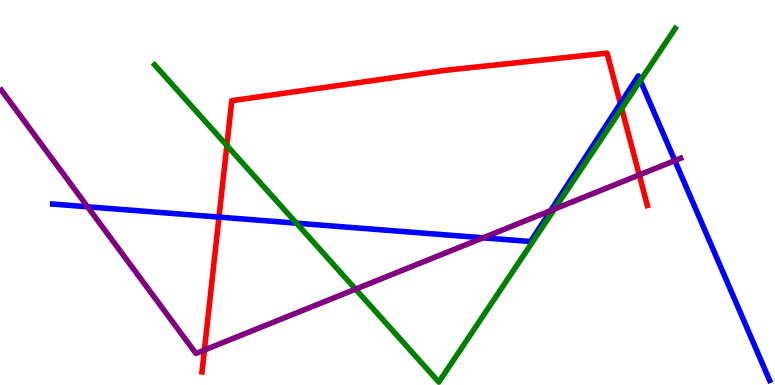[{'lines': ['blue', 'red'], 'intersections': [{'x': 2.83, 'y': 4.36}, {'x': 8.0, 'y': 7.31}]}, {'lines': ['green', 'red'], 'intersections': [{'x': 2.93, 'y': 6.22}, {'x': 8.02, 'y': 7.18}]}, {'lines': ['purple', 'red'], 'intersections': [{'x': 2.64, 'y': 0.909}, {'x': 8.25, 'y': 5.46}]}, {'lines': ['blue', 'green'], 'intersections': [{'x': 3.83, 'y': 4.2}, {'x': 8.26, 'y': 7.91}]}, {'lines': ['blue', 'purple'], 'intersections': [{'x': 1.13, 'y': 4.63}, {'x': 6.23, 'y': 3.82}, {'x': 7.11, 'y': 4.53}, {'x': 8.71, 'y': 5.83}]}, {'lines': ['green', 'purple'], 'intersections': [{'x': 4.59, 'y': 2.49}, {'x': 7.15, 'y': 4.57}]}]